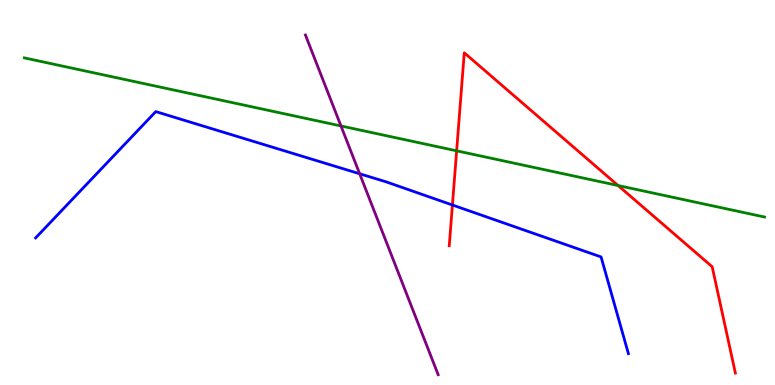[{'lines': ['blue', 'red'], 'intersections': [{'x': 5.84, 'y': 4.68}]}, {'lines': ['green', 'red'], 'intersections': [{'x': 5.89, 'y': 6.08}, {'x': 7.98, 'y': 5.18}]}, {'lines': ['purple', 'red'], 'intersections': []}, {'lines': ['blue', 'green'], 'intersections': []}, {'lines': ['blue', 'purple'], 'intersections': [{'x': 4.64, 'y': 5.49}]}, {'lines': ['green', 'purple'], 'intersections': [{'x': 4.4, 'y': 6.73}]}]